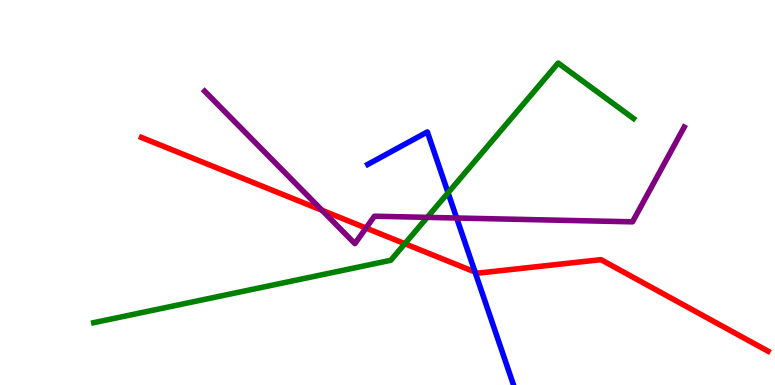[{'lines': ['blue', 'red'], 'intersections': [{'x': 6.13, 'y': 2.93}]}, {'lines': ['green', 'red'], 'intersections': [{'x': 5.22, 'y': 3.67}]}, {'lines': ['purple', 'red'], 'intersections': [{'x': 4.16, 'y': 4.54}, {'x': 4.72, 'y': 4.08}]}, {'lines': ['blue', 'green'], 'intersections': [{'x': 5.78, 'y': 4.99}]}, {'lines': ['blue', 'purple'], 'intersections': [{'x': 5.89, 'y': 4.34}]}, {'lines': ['green', 'purple'], 'intersections': [{'x': 5.51, 'y': 4.35}]}]